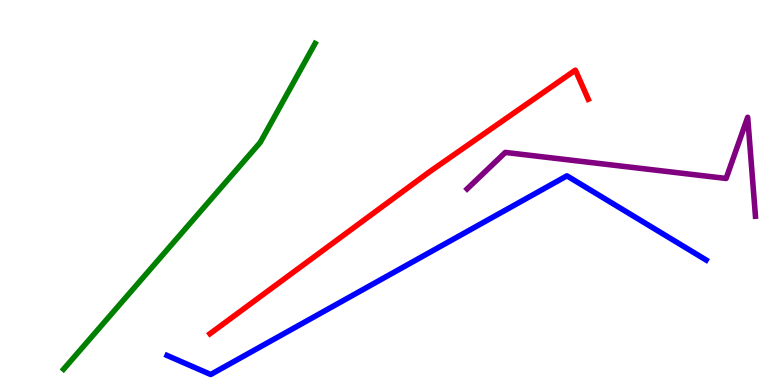[{'lines': ['blue', 'red'], 'intersections': []}, {'lines': ['green', 'red'], 'intersections': []}, {'lines': ['purple', 'red'], 'intersections': []}, {'lines': ['blue', 'green'], 'intersections': []}, {'lines': ['blue', 'purple'], 'intersections': []}, {'lines': ['green', 'purple'], 'intersections': []}]